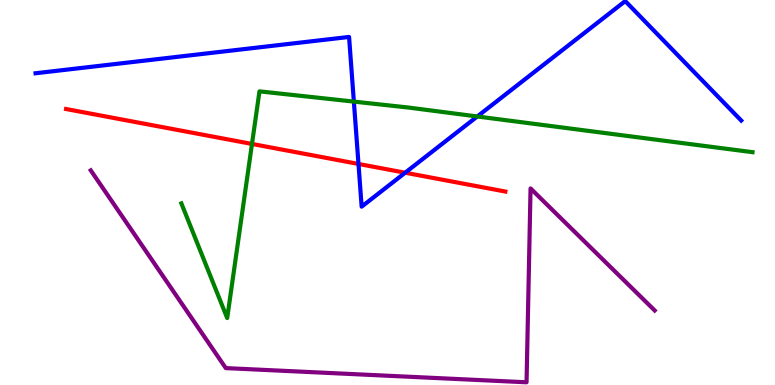[{'lines': ['blue', 'red'], 'intersections': [{'x': 4.63, 'y': 5.74}, {'x': 5.23, 'y': 5.51}]}, {'lines': ['green', 'red'], 'intersections': [{'x': 3.25, 'y': 6.26}]}, {'lines': ['purple', 'red'], 'intersections': []}, {'lines': ['blue', 'green'], 'intersections': [{'x': 4.57, 'y': 7.36}, {'x': 6.16, 'y': 6.97}]}, {'lines': ['blue', 'purple'], 'intersections': []}, {'lines': ['green', 'purple'], 'intersections': []}]